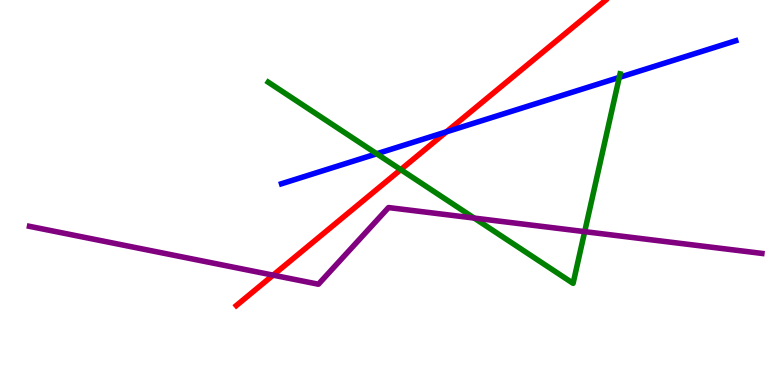[{'lines': ['blue', 'red'], 'intersections': [{'x': 5.76, 'y': 6.58}]}, {'lines': ['green', 'red'], 'intersections': [{'x': 5.17, 'y': 5.59}]}, {'lines': ['purple', 'red'], 'intersections': [{'x': 3.52, 'y': 2.85}]}, {'lines': ['blue', 'green'], 'intersections': [{'x': 4.86, 'y': 6.01}, {'x': 7.99, 'y': 7.99}]}, {'lines': ['blue', 'purple'], 'intersections': []}, {'lines': ['green', 'purple'], 'intersections': [{'x': 6.12, 'y': 4.34}, {'x': 7.54, 'y': 3.98}]}]